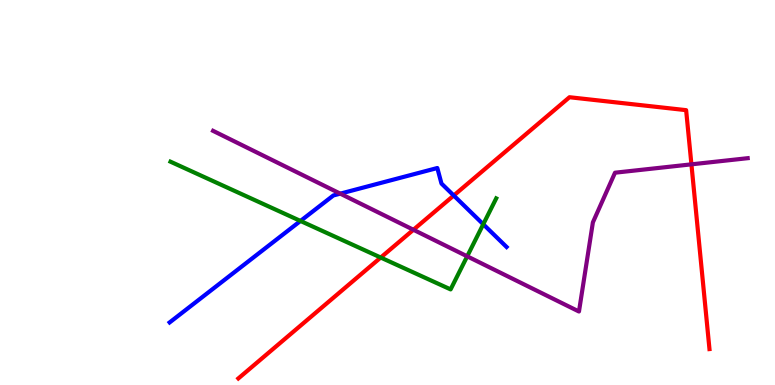[{'lines': ['blue', 'red'], 'intersections': [{'x': 5.85, 'y': 4.92}]}, {'lines': ['green', 'red'], 'intersections': [{'x': 4.91, 'y': 3.31}]}, {'lines': ['purple', 'red'], 'intersections': [{'x': 5.33, 'y': 4.03}, {'x': 8.92, 'y': 5.73}]}, {'lines': ['blue', 'green'], 'intersections': [{'x': 3.88, 'y': 4.26}, {'x': 6.24, 'y': 4.18}]}, {'lines': ['blue', 'purple'], 'intersections': [{'x': 4.39, 'y': 4.97}]}, {'lines': ['green', 'purple'], 'intersections': [{'x': 6.03, 'y': 3.34}]}]